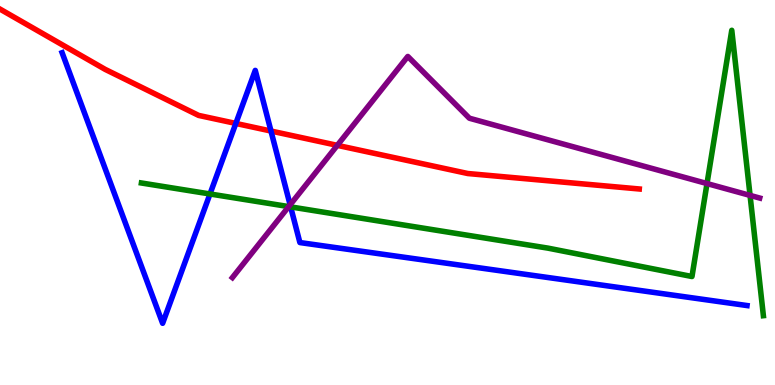[{'lines': ['blue', 'red'], 'intersections': [{'x': 3.04, 'y': 6.79}, {'x': 3.5, 'y': 6.6}]}, {'lines': ['green', 'red'], 'intersections': []}, {'lines': ['purple', 'red'], 'intersections': [{'x': 4.35, 'y': 6.22}]}, {'lines': ['blue', 'green'], 'intersections': [{'x': 2.71, 'y': 4.96}, {'x': 3.75, 'y': 4.63}]}, {'lines': ['blue', 'purple'], 'intersections': [{'x': 3.74, 'y': 4.68}]}, {'lines': ['green', 'purple'], 'intersections': [{'x': 3.73, 'y': 4.63}, {'x': 9.12, 'y': 5.23}, {'x': 9.68, 'y': 4.92}]}]